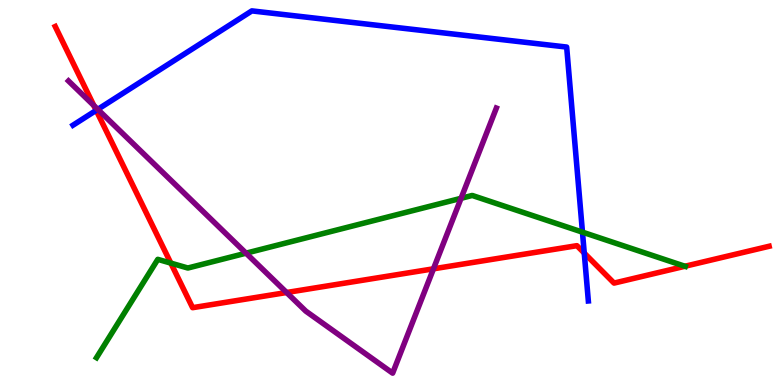[{'lines': ['blue', 'red'], 'intersections': [{'x': 1.24, 'y': 7.13}, {'x': 7.54, 'y': 3.43}]}, {'lines': ['green', 'red'], 'intersections': [{'x': 2.2, 'y': 3.17}, {'x': 8.84, 'y': 3.08}]}, {'lines': ['purple', 'red'], 'intersections': [{'x': 1.21, 'y': 7.26}, {'x': 3.7, 'y': 2.4}, {'x': 5.59, 'y': 3.02}]}, {'lines': ['blue', 'green'], 'intersections': [{'x': 7.52, 'y': 3.97}]}, {'lines': ['blue', 'purple'], 'intersections': [{'x': 1.26, 'y': 7.16}]}, {'lines': ['green', 'purple'], 'intersections': [{'x': 3.17, 'y': 3.42}, {'x': 5.95, 'y': 4.85}]}]